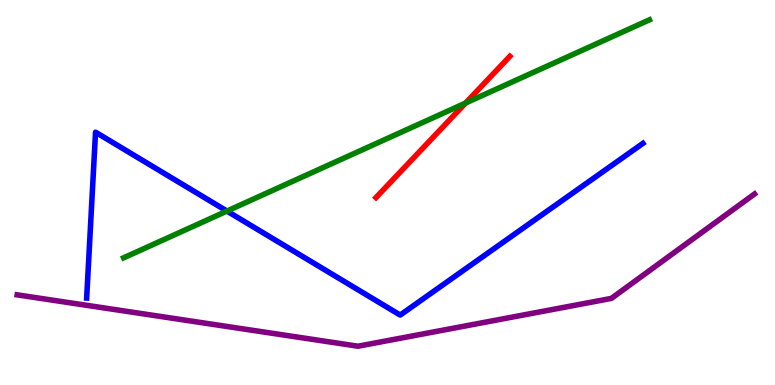[{'lines': ['blue', 'red'], 'intersections': []}, {'lines': ['green', 'red'], 'intersections': [{'x': 6.01, 'y': 7.32}]}, {'lines': ['purple', 'red'], 'intersections': []}, {'lines': ['blue', 'green'], 'intersections': [{'x': 2.93, 'y': 4.52}]}, {'lines': ['blue', 'purple'], 'intersections': []}, {'lines': ['green', 'purple'], 'intersections': []}]